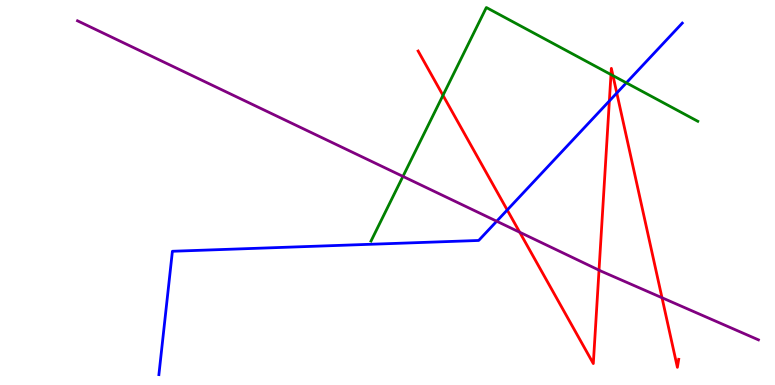[{'lines': ['blue', 'red'], 'intersections': [{'x': 6.54, 'y': 4.55}, {'x': 7.86, 'y': 7.38}, {'x': 7.96, 'y': 7.58}]}, {'lines': ['green', 'red'], 'intersections': [{'x': 5.72, 'y': 7.52}, {'x': 7.88, 'y': 8.06}, {'x': 7.91, 'y': 8.04}]}, {'lines': ['purple', 'red'], 'intersections': [{'x': 6.71, 'y': 3.97}, {'x': 7.73, 'y': 2.98}, {'x': 8.54, 'y': 2.27}]}, {'lines': ['blue', 'green'], 'intersections': [{'x': 8.08, 'y': 7.85}]}, {'lines': ['blue', 'purple'], 'intersections': [{'x': 6.41, 'y': 4.25}]}, {'lines': ['green', 'purple'], 'intersections': [{'x': 5.2, 'y': 5.42}]}]